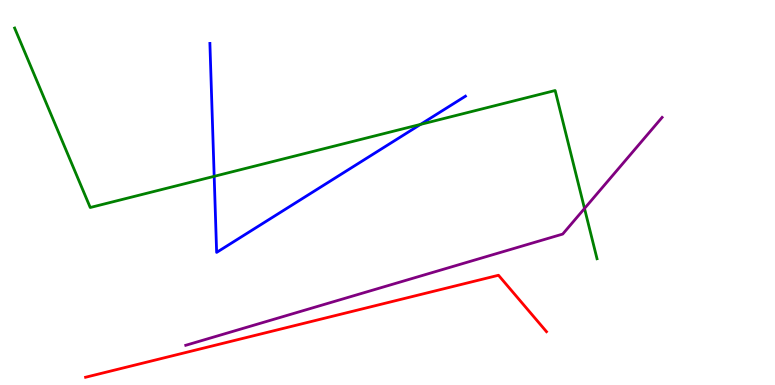[{'lines': ['blue', 'red'], 'intersections': []}, {'lines': ['green', 'red'], 'intersections': []}, {'lines': ['purple', 'red'], 'intersections': []}, {'lines': ['blue', 'green'], 'intersections': [{'x': 2.76, 'y': 5.42}, {'x': 5.43, 'y': 6.77}]}, {'lines': ['blue', 'purple'], 'intersections': []}, {'lines': ['green', 'purple'], 'intersections': [{'x': 7.54, 'y': 4.58}]}]